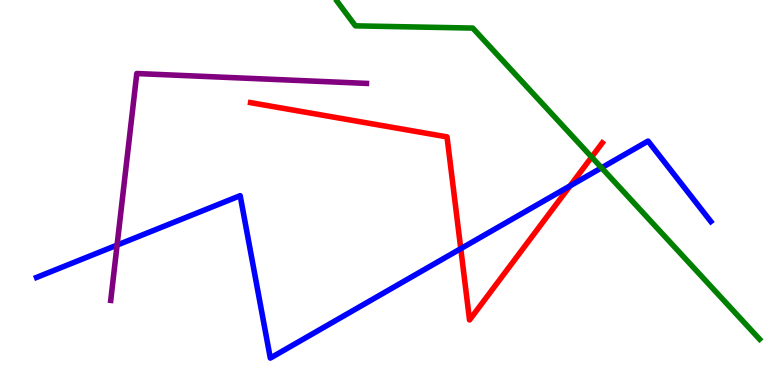[{'lines': ['blue', 'red'], 'intersections': [{'x': 5.95, 'y': 3.54}, {'x': 7.36, 'y': 5.17}]}, {'lines': ['green', 'red'], 'intersections': [{'x': 7.63, 'y': 5.92}]}, {'lines': ['purple', 'red'], 'intersections': []}, {'lines': ['blue', 'green'], 'intersections': [{'x': 7.76, 'y': 5.64}]}, {'lines': ['blue', 'purple'], 'intersections': [{'x': 1.51, 'y': 3.63}]}, {'lines': ['green', 'purple'], 'intersections': []}]